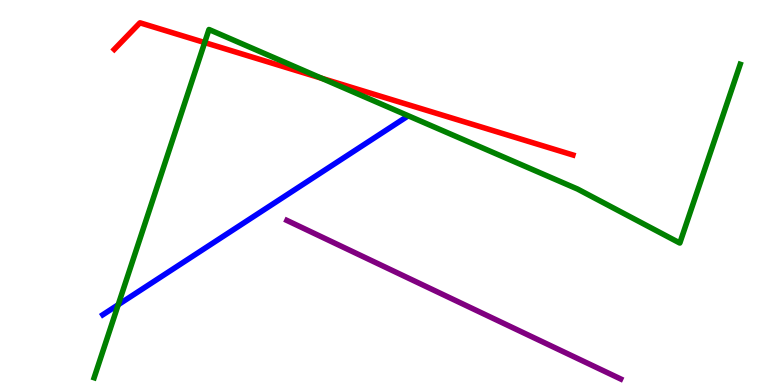[{'lines': ['blue', 'red'], 'intersections': []}, {'lines': ['green', 'red'], 'intersections': [{'x': 2.64, 'y': 8.89}, {'x': 4.15, 'y': 7.97}]}, {'lines': ['purple', 'red'], 'intersections': []}, {'lines': ['blue', 'green'], 'intersections': [{'x': 1.53, 'y': 2.09}]}, {'lines': ['blue', 'purple'], 'intersections': []}, {'lines': ['green', 'purple'], 'intersections': []}]